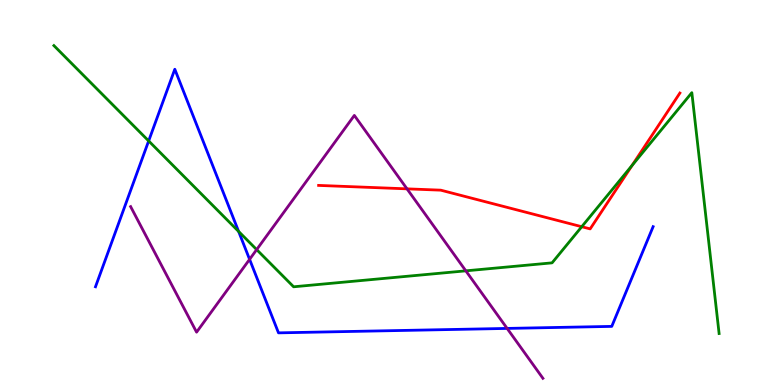[{'lines': ['blue', 'red'], 'intersections': []}, {'lines': ['green', 'red'], 'intersections': [{'x': 7.51, 'y': 4.11}, {'x': 8.16, 'y': 5.7}]}, {'lines': ['purple', 'red'], 'intersections': [{'x': 5.25, 'y': 5.09}]}, {'lines': ['blue', 'green'], 'intersections': [{'x': 1.92, 'y': 6.34}, {'x': 3.08, 'y': 3.99}]}, {'lines': ['blue', 'purple'], 'intersections': [{'x': 3.22, 'y': 3.26}, {'x': 6.54, 'y': 1.47}]}, {'lines': ['green', 'purple'], 'intersections': [{'x': 3.31, 'y': 3.52}, {'x': 6.01, 'y': 2.97}]}]